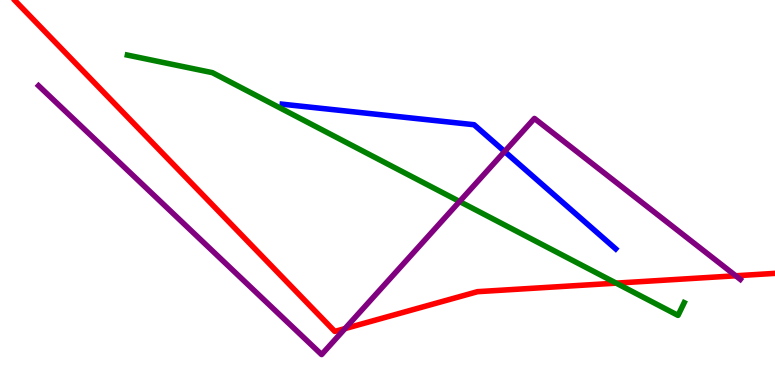[{'lines': ['blue', 'red'], 'intersections': []}, {'lines': ['green', 'red'], 'intersections': [{'x': 7.95, 'y': 2.65}]}, {'lines': ['purple', 'red'], 'intersections': [{'x': 4.45, 'y': 1.47}, {'x': 9.49, 'y': 2.84}]}, {'lines': ['blue', 'green'], 'intersections': []}, {'lines': ['blue', 'purple'], 'intersections': [{'x': 6.51, 'y': 6.06}]}, {'lines': ['green', 'purple'], 'intersections': [{'x': 5.93, 'y': 4.77}]}]